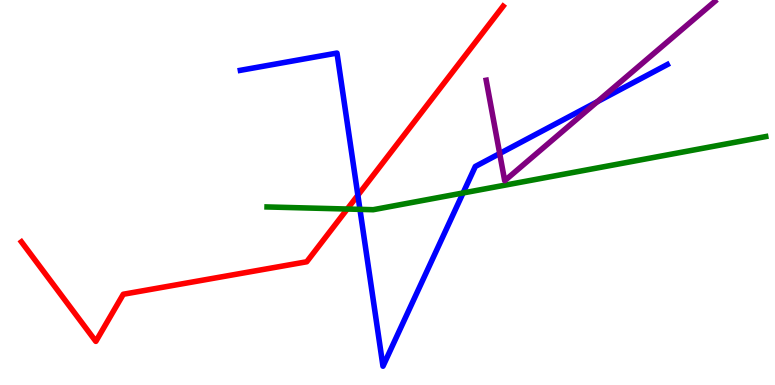[{'lines': ['blue', 'red'], 'intersections': [{'x': 4.62, 'y': 4.93}]}, {'lines': ['green', 'red'], 'intersections': [{'x': 4.48, 'y': 4.57}]}, {'lines': ['purple', 'red'], 'intersections': []}, {'lines': ['blue', 'green'], 'intersections': [{'x': 4.64, 'y': 4.56}, {'x': 5.98, 'y': 4.99}]}, {'lines': ['blue', 'purple'], 'intersections': [{'x': 6.45, 'y': 6.01}, {'x': 7.71, 'y': 7.36}]}, {'lines': ['green', 'purple'], 'intersections': []}]